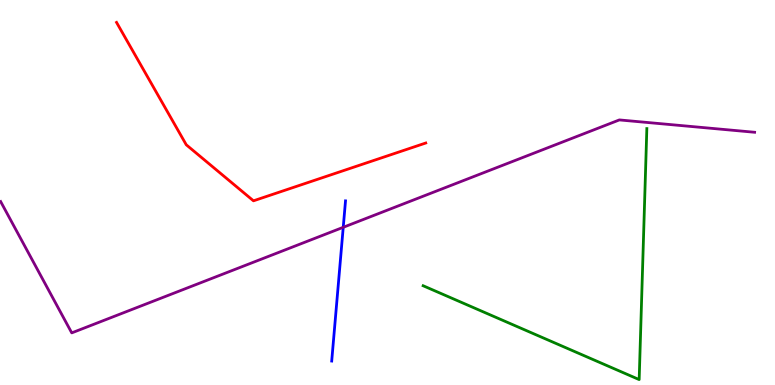[{'lines': ['blue', 'red'], 'intersections': []}, {'lines': ['green', 'red'], 'intersections': []}, {'lines': ['purple', 'red'], 'intersections': []}, {'lines': ['blue', 'green'], 'intersections': []}, {'lines': ['blue', 'purple'], 'intersections': [{'x': 4.43, 'y': 4.1}]}, {'lines': ['green', 'purple'], 'intersections': []}]